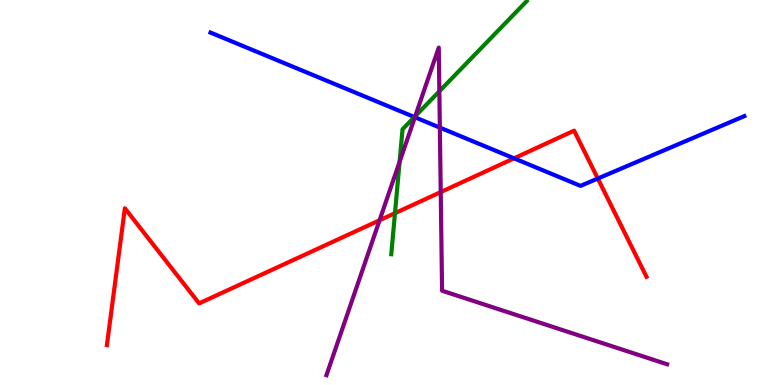[{'lines': ['blue', 'red'], 'intersections': [{'x': 6.63, 'y': 5.89}, {'x': 7.71, 'y': 5.36}]}, {'lines': ['green', 'red'], 'intersections': [{'x': 5.1, 'y': 4.46}]}, {'lines': ['purple', 'red'], 'intersections': [{'x': 4.9, 'y': 4.28}, {'x': 5.69, 'y': 5.01}]}, {'lines': ['blue', 'green'], 'intersections': [{'x': 5.35, 'y': 6.96}]}, {'lines': ['blue', 'purple'], 'intersections': [{'x': 5.35, 'y': 6.95}, {'x': 5.68, 'y': 6.69}]}, {'lines': ['green', 'purple'], 'intersections': [{'x': 5.16, 'y': 5.8}, {'x': 5.36, 'y': 6.98}, {'x': 5.67, 'y': 7.63}]}]